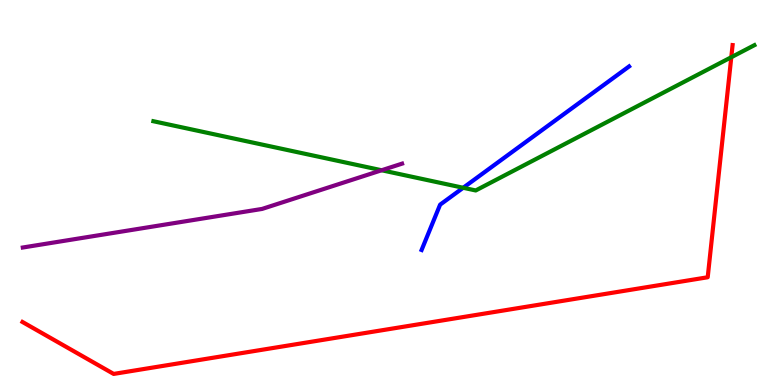[{'lines': ['blue', 'red'], 'intersections': []}, {'lines': ['green', 'red'], 'intersections': [{'x': 9.44, 'y': 8.51}]}, {'lines': ['purple', 'red'], 'intersections': []}, {'lines': ['blue', 'green'], 'intersections': [{'x': 5.98, 'y': 5.12}]}, {'lines': ['blue', 'purple'], 'intersections': []}, {'lines': ['green', 'purple'], 'intersections': [{'x': 4.92, 'y': 5.58}]}]